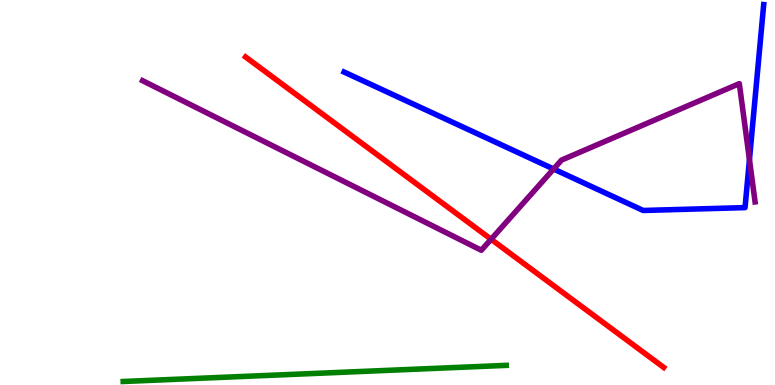[{'lines': ['blue', 'red'], 'intersections': []}, {'lines': ['green', 'red'], 'intersections': []}, {'lines': ['purple', 'red'], 'intersections': [{'x': 6.34, 'y': 3.79}]}, {'lines': ['blue', 'green'], 'intersections': []}, {'lines': ['blue', 'purple'], 'intersections': [{'x': 7.14, 'y': 5.61}, {'x': 9.67, 'y': 5.85}]}, {'lines': ['green', 'purple'], 'intersections': []}]